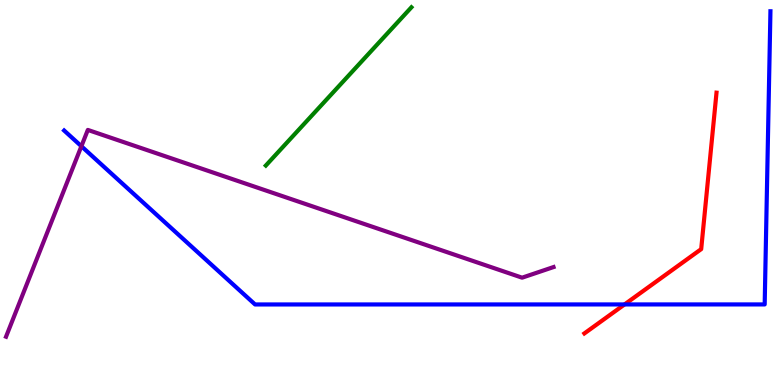[{'lines': ['blue', 'red'], 'intersections': [{'x': 8.06, 'y': 2.09}]}, {'lines': ['green', 'red'], 'intersections': []}, {'lines': ['purple', 'red'], 'intersections': []}, {'lines': ['blue', 'green'], 'intersections': []}, {'lines': ['blue', 'purple'], 'intersections': [{'x': 1.05, 'y': 6.2}]}, {'lines': ['green', 'purple'], 'intersections': []}]